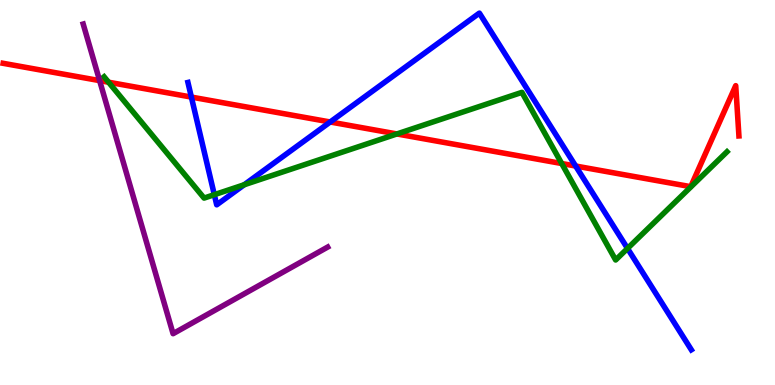[{'lines': ['blue', 'red'], 'intersections': [{'x': 2.47, 'y': 7.48}, {'x': 4.26, 'y': 6.83}, {'x': 7.43, 'y': 5.69}]}, {'lines': ['green', 'red'], 'intersections': [{'x': 1.4, 'y': 7.86}, {'x': 5.12, 'y': 6.52}, {'x': 7.25, 'y': 5.75}]}, {'lines': ['purple', 'red'], 'intersections': [{'x': 1.29, 'y': 7.91}]}, {'lines': ['blue', 'green'], 'intersections': [{'x': 2.77, 'y': 4.94}, {'x': 3.15, 'y': 5.2}, {'x': 8.1, 'y': 3.55}]}, {'lines': ['blue', 'purple'], 'intersections': []}, {'lines': ['green', 'purple'], 'intersections': []}]